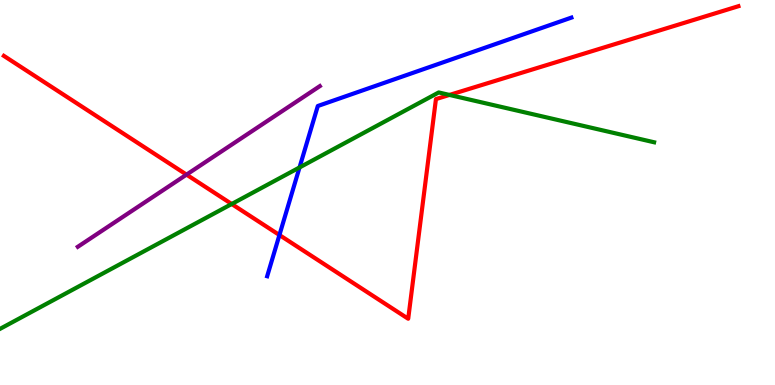[{'lines': ['blue', 'red'], 'intersections': [{'x': 3.61, 'y': 3.9}]}, {'lines': ['green', 'red'], 'intersections': [{'x': 2.99, 'y': 4.7}, {'x': 5.8, 'y': 7.53}]}, {'lines': ['purple', 'red'], 'intersections': [{'x': 2.41, 'y': 5.46}]}, {'lines': ['blue', 'green'], 'intersections': [{'x': 3.86, 'y': 5.65}]}, {'lines': ['blue', 'purple'], 'intersections': []}, {'lines': ['green', 'purple'], 'intersections': []}]